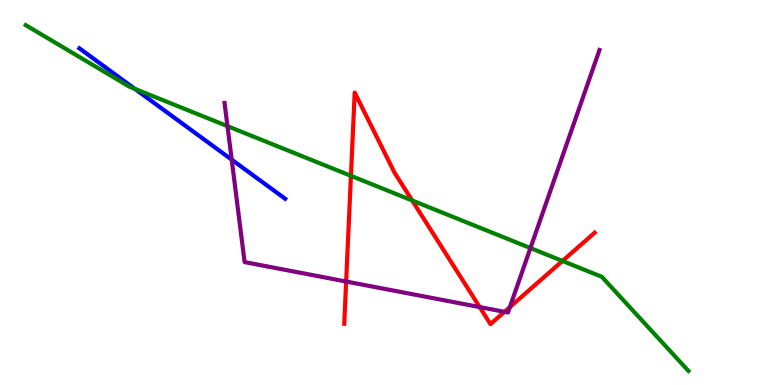[{'lines': ['blue', 'red'], 'intersections': []}, {'lines': ['green', 'red'], 'intersections': [{'x': 4.53, 'y': 5.43}, {'x': 5.32, 'y': 4.79}, {'x': 7.26, 'y': 3.22}]}, {'lines': ['purple', 'red'], 'intersections': [{'x': 4.47, 'y': 2.69}, {'x': 6.19, 'y': 2.02}, {'x': 6.51, 'y': 1.9}, {'x': 6.58, 'y': 2.02}]}, {'lines': ['blue', 'green'], 'intersections': [{'x': 1.74, 'y': 7.69}]}, {'lines': ['blue', 'purple'], 'intersections': [{'x': 2.99, 'y': 5.85}]}, {'lines': ['green', 'purple'], 'intersections': [{'x': 2.94, 'y': 6.72}, {'x': 6.84, 'y': 3.56}]}]